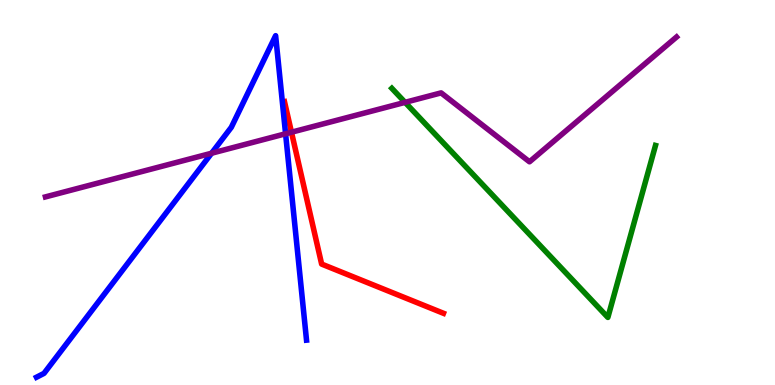[{'lines': ['blue', 'red'], 'intersections': []}, {'lines': ['green', 'red'], 'intersections': []}, {'lines': ['purple', 'red'], 'intersections': [{'x': 3.76, 'y': 6.57}]}, {'lines': ['blue', 'green'], 'intersections': []}, {'lines': ['blue', 'purple'], 'intersections': [{'x': 2.73, 'y': 6.02}, {'x': 3.68, 'y': 6.53}]}, {'lines': ['green', 'purple'], 'intersections': [{'x': 5.23, 'y': 7.34}]}]